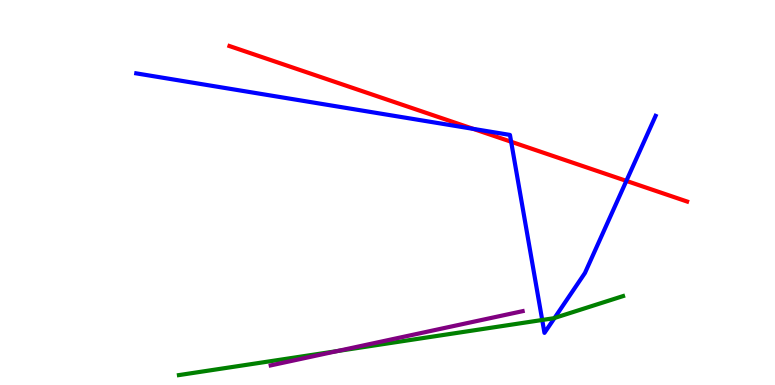[{'lines': ['blue', 'red'], 'intersections': [{'x': 6.11, 'y': 6.65}, {'x': 6.6, 'y': 6.32}, {'x': 8.08, 'y': 5.3}]}, {'lines': ['green', 'red'], 'intersections': []}, {'lines': ['purple', 'red'], 'intersections': []}, {'lines': ['blue', 'green'], 'intersections': [{'x': 7.0, 'y': 1.69}, {'x': 7.16, 'y': 1.74}]}, {'lines': ['blue', 'purple'], 'intersections': []}, {'lines': ['green', 'purple'], 'intersections': [{'x': 4.35, 'y': 0.881}]}]